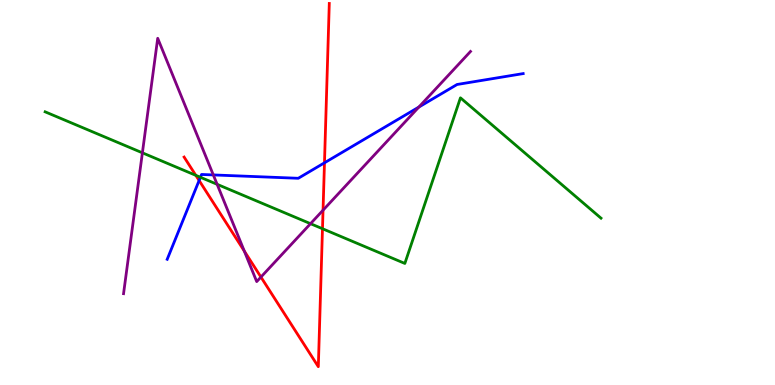[{'lines': ['blue', 'red'], 'intersections': [{'x': 2.57, 'y': 5.31}, {'x': 4.19, 'y': 5.77}]}, {'lines': ['green', 'red'], 'intersections': [{'x': 2.53, 'y': 5.45}, {'x': 4.16, 'y': 4.06}]}, {'lines': ['purple', 'red'], 'intersections': [{'x': 3.15, 'y': 3.48}, {'x': 3.37, 'y': 2.8}, {'x': 4.17, 'y': 4.54}]}, {'lines': ['blue', 'green'], 'intersections': [{'x': 2.59, 'y': 5.4}]}, {'lines': ['blue', 'purple'], 'intersections': [{'x': 2.75, 'y': 5.46}, {'x': 5.4, 'y': 7.22}]}, {'lines': ['green', 'purple'], 'intersections': [{'x': 1.84, 'y': 6.03}, {'x': 2.8, 'y': 5.21}, {'x': 4.01, 'y': 4.19}]}]